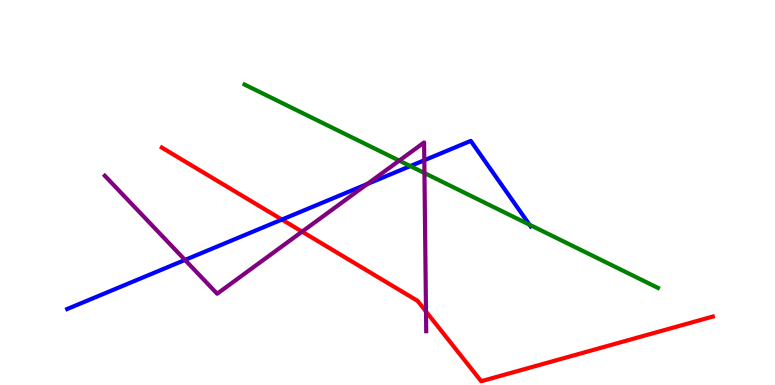[{'lines': ['blue', 'red'], 'intersections': [{'x': 3.64, 'y': 4.3}]}, {'lines': ['green', 'red'], 'intersections': []}, {'lines': ['purple', 'red'], 'intersections': [{'x': 3.9, 'y': 3.98}, {'x': 5.5, 'y': 1.91}]}, {'lines': ['blue', 'green'], 'intersections': [{'x': 5.29, 'y': 5.69}, {'x': 6.83, 'y': 4.16}]}, {'lines': ['blue', 'purple'], 'intersections': [{'x': 2.39, 'y': 3.25}, {'x': 4.74, 'y': 5.22}, {'x': 5.47, 'y': 5.84}]}, {'lines': ['green', 'purple'], 'intersections': [{'x': 5.15, 'y': 5.83}, {'x': 5.48, 'y': 5.51}]}]